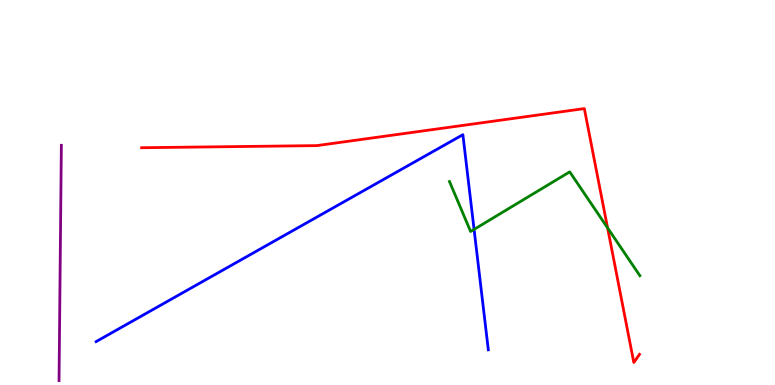[{'lines': ['blue', 'red'], 'intersections': []}, {'lines': ['green', 'red'], 'intersections': [{'x': 7.84, 'y': 4.08}]}, {'lines': ['purple', 'red'], 'intersections': []}, {'lines': ['blue', 'green'], 'intersections': [{'x': 6.12, 'y': 4.04}]}, {'lines': ['blue', 'purple'], 'intersections': []}, {'lines': ['green', 'purple'], 'intersections': []}]